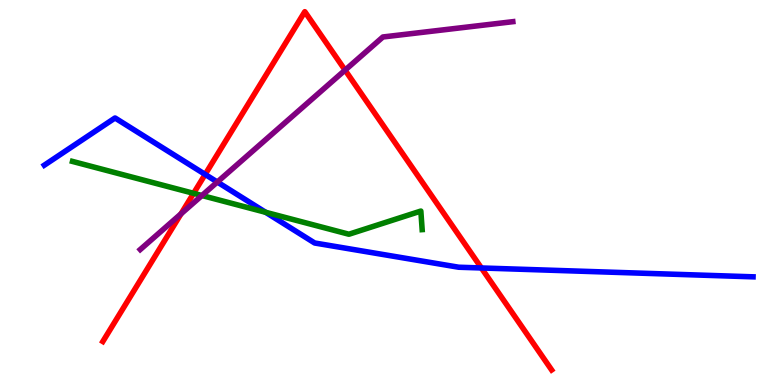[{'lines': ['blue', 'red'], 'intersections': [{'x': 2.65, 'y': 5.47}, {'x': 6.21, 'y': 3.04}]}, {'lines': ['green', 'red'], 'intersections': [{'x': 2.5, 'y': 4.98}]}, {'lines': ['purple', 'red'], 'intersections': [{'x': 2.34, 'y': 4.45}, {'x': 4.45, 'y': 8.18}]}, {'lines': ['blue', 'green'], 'intersections': [{'x': 3.43, 'y': 4.49}]}, {'lines': ['blue', 'purple'], 'intersections': [{'x': 2.8, 'y': 5.27}]}, {'lines': ['green', 'purple'], 'intersections': [{'x': 2.61, 'y': 4.92}]}]